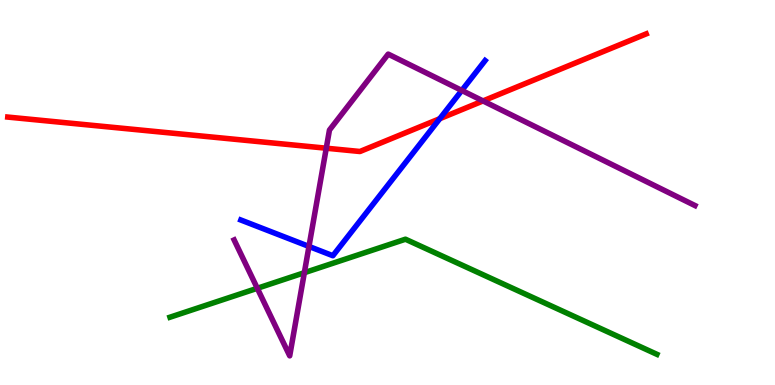[{'lines': ['blue', 'red'], 'intersections': [{'x': 5.67, 'y': 6.92}]}, {'lines': ['green', 'red'], 'intersections': []}, {'lines': ['purple', 'red'], 'intersections': [{'x': 4.21, 'y': 6.15}, {'x': 6.23, 'y': 7.38}]}, {'lines': ['blue', 'green'], 'intersections': []}, {'lines': ['blue', 'purple'], 'intersections': [{'x': 3.99, 'y': 3.6}, {'x': 5.96, 'y': 7.65}]}, {'lines': ['green', 'purple'], 'intersections': [{'x': 3.32, 'y': 2.51}, {'x': 3.93, 'y': 2.92}]}]